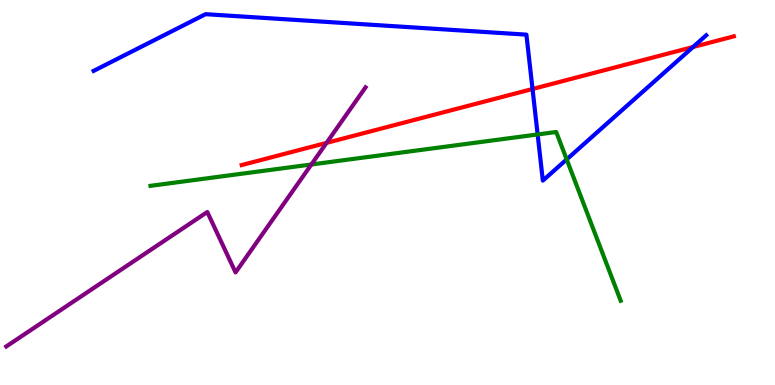[{'lines': ['blue', 'red'], 'intersections': [{'x': 6.87, 'y': 7.69}, {'x': 8.94, 'y': 8.78}]}, {'lines': ['green', 'red'], 'intersections': []}, {'lines': ['purple', 'red'], 'intersections': [{'x': 4.21, 'y': 6.29}]}, {'lines': ['blue', 'green'], 'intersections': [{'x': 6.94, 'y': 6.51}, {'x': 7.31, 'y': 5.86}]}, {'lines': ['blue', 'purple'], 'intersections': []}, {'lines': ['green', 'purple'], 'intersections': [{'x': 4.02, 'y': 5.73}]}]